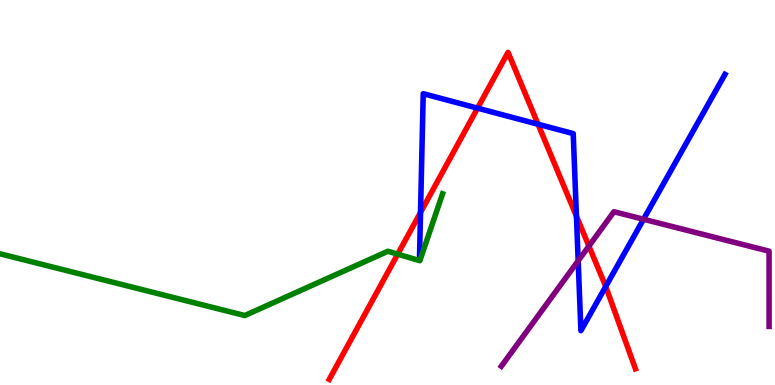[{'lines': ['blue', 'red'], 'intersections': [{'x': 5.43, 'y': 4.48}, {'x': 6.16, 'y': 7.19}, {'x': 6.94, 'y': 6.77}, {'x': 7.44, 'y': 4.38}, {'x': 7.82, 'y': 2.56}]}, {'lines': ['green', 'red'], 'intersections': [{'x': 5.13, 'y': 3.4}]}, {'lines': ['purple', 'red'], 'intersections': [{'x': 7.6, 'y': 3.61}]}, {'lines': ['blue', 'green'], 'intersections': []}, {'lines': ['blue', 'purple'], 'intersections': [{'x': 7.46, 'y': 3.23}, {'x': 8.3, 'y': 4.31}]}, {'lines': ['green', 'purple'], 'intersections': []}]